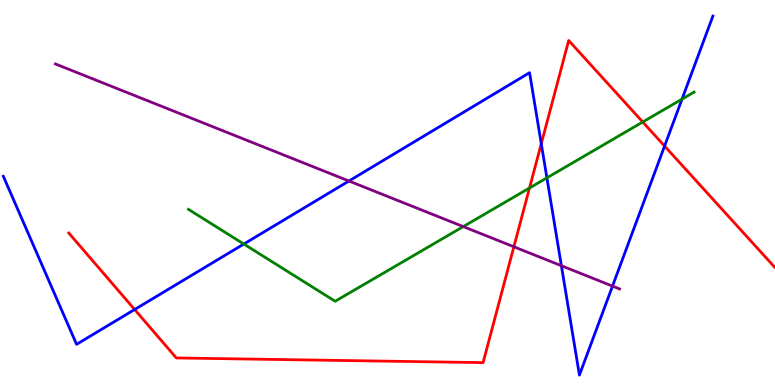[{'lines': ['blue', 'red'], 'intersections': [{'x': 1.74, 'y': 1.96}, {'x': 6.98, 'y': 6.27}, {'x': 8.58, 'y': 6.21}]}, {'lines': ['green', 'red'], 'intersections': [{'x': 6.83, 'y': 5.12}, {'x': 8.29, 'y': 6.83}]}, {'lines': ['purple', 'red'], 'intersections': [{'x': 6.63, 'y': 3.59}]}, {'lines': ['blue', 'green'], 'intersections': [{'x': 3.15, 'y': 3.66}, {'x': 7.06, 'y': 5.38}, {'x': 8.8, 'y': 7.43}]}, {'lines': ['blue', 'purple'], 'intersections': [{'x': 4.5, 'y': 5.3}, {'x': 7.24, 'y': 3.1}, {'x': 7.9, 'y': 2.57}]}, {'lines': ['green', 'purple'], 'intersections': [{'x': 5.98, 'y': 4.11}]}]